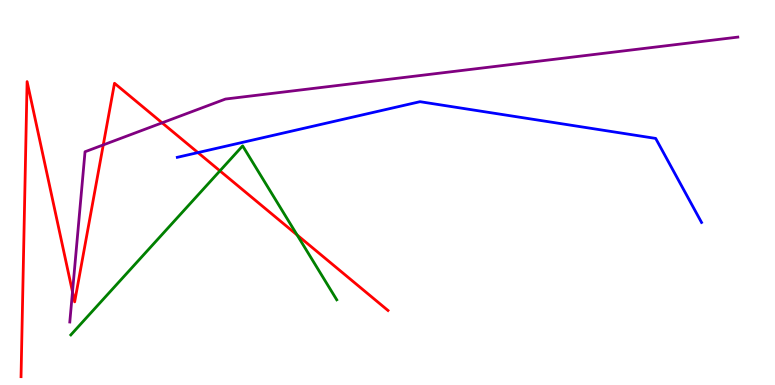[{'lines': ['blue', 'red'], 'intersections': [{'x': 2.55, 'y': 6.04}]}, {'lines': ['green', 'red'], 'intersections': [{'x': 2.84, 'y': 5.56}, {'x': 3.83, 'y': 3.9}]}, {'lines': ['purple', 'red'], 'intersections': [{'x': 0.935, 'y': 2.42}, {'x': 1.33, 'y': 6.24}, {'x': 2.09, 'y': 6.81}]}, {'lines': ['blue', 'green'], 'intersections': []}, {'lines': ['blue', 'purple'], 'intersections': []}, {'lines': ['green', 'purple'], 'intersections': []}]